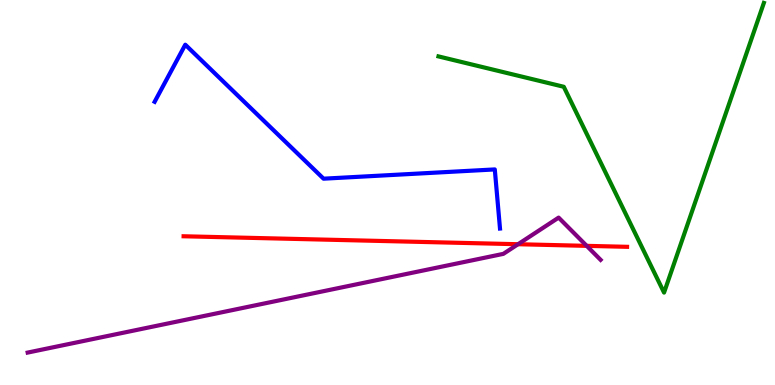[{'lines': ['blue', 'red'], 'intersections': []}, {'lines': ['green', 'red'], 'intersections': []}, {'lines': ['purple', 'red'], 'intersections': [{'x': 6.68, 'y': 3.66}, {'x': 7.57, 'y': 3.61}]}, {'lines': ['blue', 'green'], 'intersections': []}, {'lines': ['blue', 'purple'], 'intersections': []}, {'lines': ['green', 'purple'], 'intersections': []}]